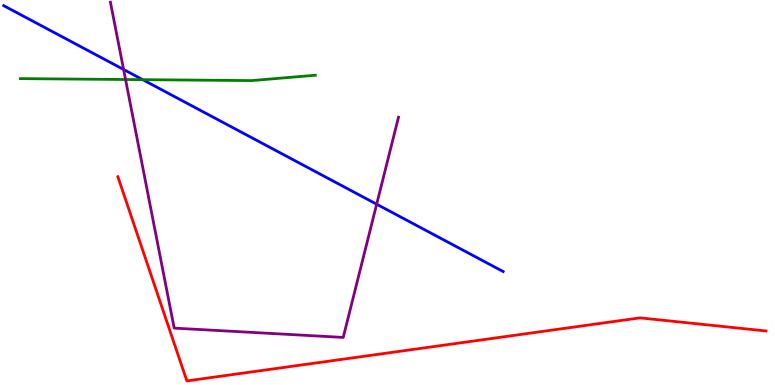[{'lines': ['blue', 'red'], 'intersections': []}, {'lines': ['green', 'red'], 'intersections': []}, {'lines': ['purple', 'red'], 'intersections': []}, {'lines': ['blue', 'green'], 'intersections': [{'x': 1.84, 'y': 7.93}]}, {'lines': ['blue', 'purple'], 'intersections': [{'x': 1.59, 'y': 8.2}, {'x': 4.86, 'y': 4.7}]}, {'lines': ['green', 'purple'], 'intersections': [{'x': 1.62, 'y': 7.93}]}]